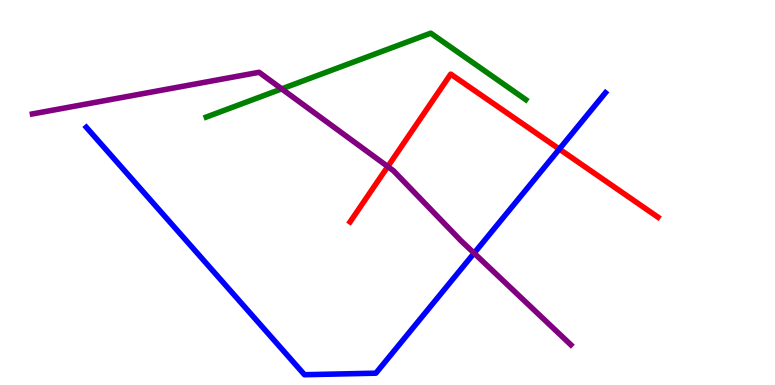[{'lines': ['blue', 'red'], 'intersections': [{'x': 7.22, 'y': 6.13}]}, {'lines': ['green', 'red'], 'intersections': []}, {'lines': ['purple', 'red'], 'intersections': [{'x': 5.0, 'y': 5.67}]}, {'lines': ['blue', 'green'], 'intersections': []}, {'lines': ['blue', 'purple'], 'intersections': [{'x': 6.12, 'y': 3.42}]}, {'lines': ['green', 'purple'], 'intersections': [{'x': 3.63, 'y': 7.69}]}]